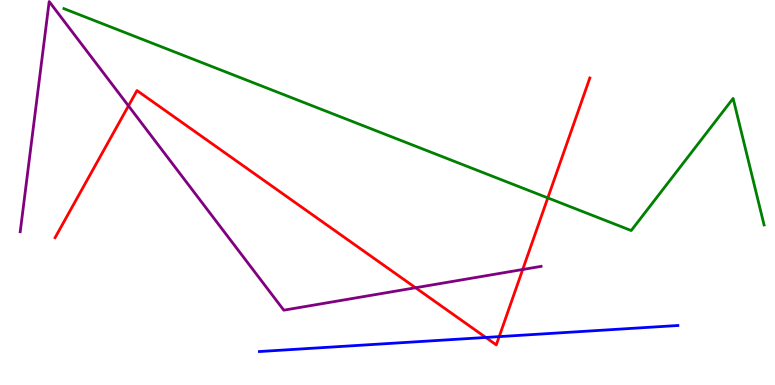[{'lines': ['blue', 'red'], 'intersections': [{'x': 6.27, 'y': 1.23}, {'x': 6.44, 'y': 1.26}]}, {'lines': ['green', 'red'], 'intersections': [{'x': 7.07, 'y': 4.86}]}, {'lines': ['purple', 'red'], 'intersections': [{'x': 1.66, 'y': 7.25}, {'x': 5.36, 'y': 2.53}, {'x': 6.74, 'y': 3.0}]}, {'lines': ['blue', 'green'], 'intersections': []}, {'lines': ['blue', 'purple'], 'intersections': []}, {'lines': ['green', 'purple'], 'intersections': []}]